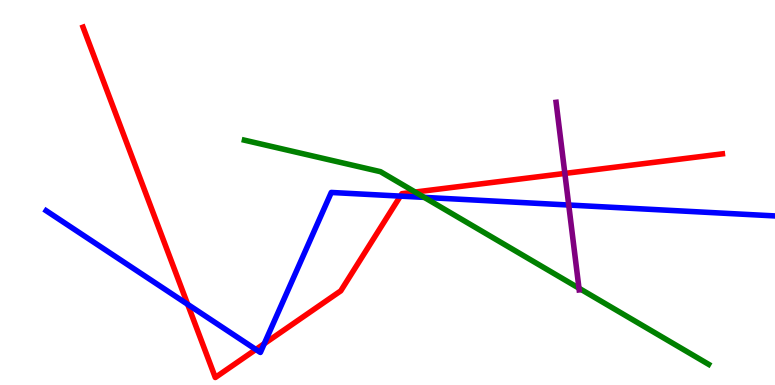[{'lines': ['blue', 'red'], 'intersections': [{'x': 2.42, 'y': 2.09}, {'x': 3.3, 'y': 0.923}, {'x': 3.41, 'y': 1.07}, {'x': 5.17, 'y': 4.91}]}, {'lines': ['green', 'red'], 'intersections': [{'x': 5.36, 'y': 5.01}]}, {'lines': ['purple', 'red'], 'intersections': [{'x': 7.29, 'y': 5.5}]}, {'lines': ['blue', 'green'], 'intersections': [{'x': 5.47, 'y': 4.87}]}, {'lines': ['blue', 'purple'], 'intersections': [{'x': 7.34, 'y': 4.67}]}, {'lines': ['green', 'purple'], 'intersections': [{'x': 7.47, 'y': 2.51}]}]